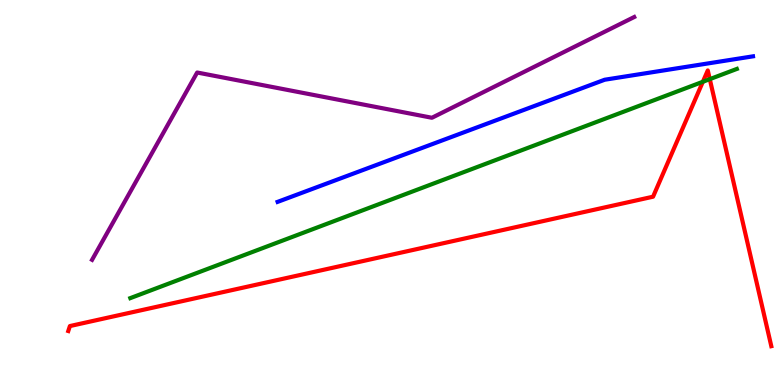[{'lines': ['blue', 'red'], 'intersections': []}, {'lines': ['green', 'red'], 'intersections': [{'x': 9.07, 'y': 7.88}, {'x': 9.16, 'y': 7.94}]}, {'lines': ['purple', 'red'], 'intersections': []}, {'lines': ['blue', 'green'], 'intersections': []}, {'lines': ['blue', 'purple'], 'intersections': []}, {'lines': ['green', 'purple'], 'intersections': []}]